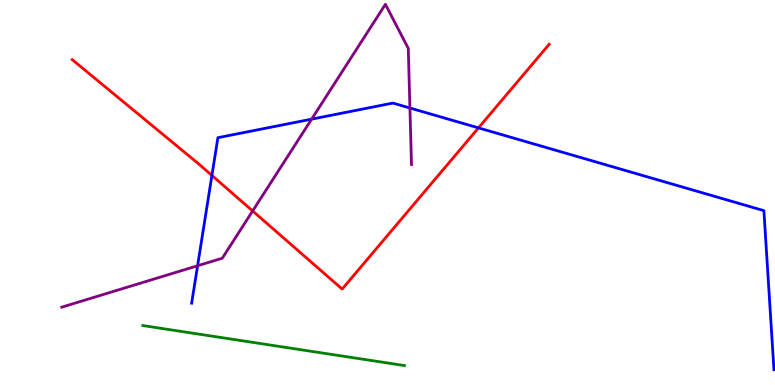[{'lines': ['blue', 'red'], 'intersections': [{'x': 2.73, 'y': 5.44}, {'x': 6.17, 'y': 6.68}]}, {'lines': ['green', 'red'], 'intersections': []}, {'lines': ['purple', 'red'], 'intersections': [{'x': 3.26, 'y': 4.52}]}, {'lines': ['blue', 'green'], 'intersections': []}, {'lines': ['blue', 'purple'], 'intersections': [{'x': 2.55, 'y': 3.1}, {'x': 4.02, 'y': 6.91}, {'x': 5.29, 'y': 7.19}]}, {'lines': ['green', 'purple'], 'intersections': []}]